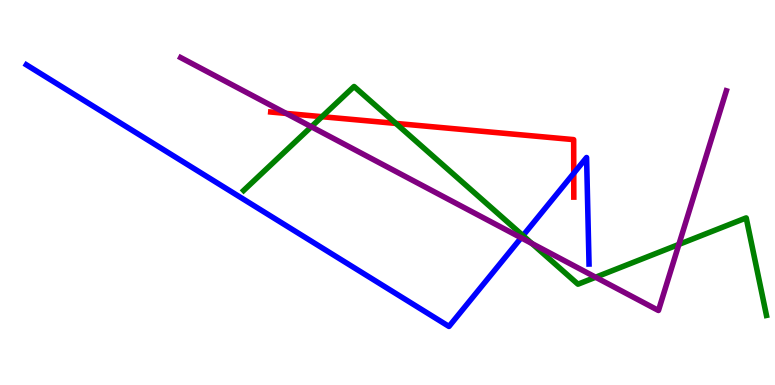[{'lines': ['blue', 'red'], 'intersections': [{'x': 7.4, 'y': 5.5}]}, {'lines': ['green', 'red'], 'intersections': [{'x': 4.15, 'y': 6.97}, {'x': 5.11, 'y': 6.79}]}, {'lines': ['purple', 'red'], 'intersections': [{'x': 3.69, 'y': 7.05}]}, {'lines': ['blue', 'green'], 'intersections': [{'x': 6.75, 'y': 3.88}]}, {'lines': ['blue', 'purple'], 'intersections': [{'x': 6.72, 'y': 3.82}]}, {'lines': ['green', 'purple'], 'intersections': [{'x': 4.02, 'y': 6.71}, {'x': 6.86, 'y': 3.68}, {'x': 7.69, 'y': 2.8}, {'x': 8.76, 'y': 3.65}]}]